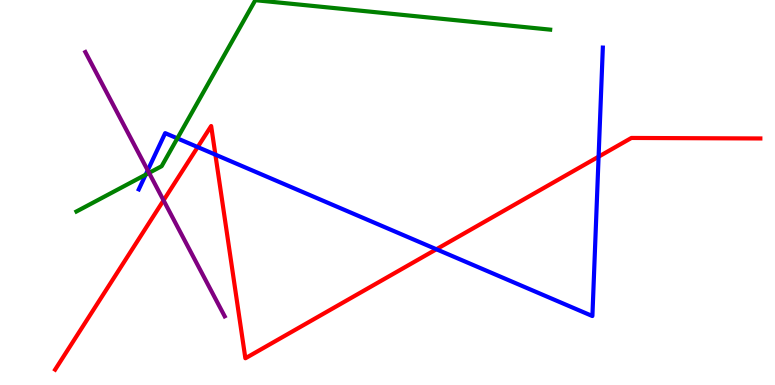[{'lines': ['blue', 'red'], 'intersections': [{'x': 2.55, 'y': 6.18}, {'x': 2.78, 'y': 5.98}, {'x': 5.63, 'y': 3.53}, {'x': 7.72, 'y': 5.93}]}, {'lines': ['green', 'red'], 'intersections': []}, {'lines': ['purple', 'red'], 'intersections': [{'x': 2.11, 'y': 4.8}]}, {'lines': ['blue', 'green'], 'intersections': [{'x': 1.88, 'y': 5.46}, {'x': 2.29, 'y': 6.41}]}, {'lines': ['blue', 'purple'], 'intersections': [{'x': 1.91, 'y': 5.58}]}, {'lines': ['green', 'purple'], 'intersections': [{'x': 1.92, 'y': 5.51}]}]